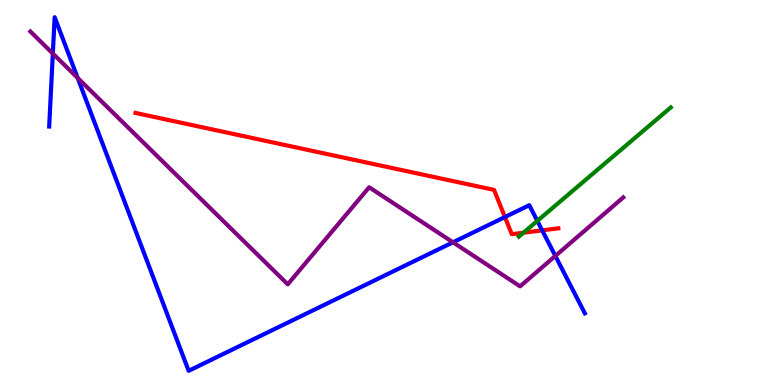[{'lines': ['blue', 'red'], 'intersections': [{'x': 6.52, 'y': 4.36}, {'x': 7.0, 'y': 4.02}]}, {'lines': ['green', 'red'], 'intersections': [{'x': 6.75, 'y': 3.96}]}, {'lines': ['purple', 'red'], 'intersections': []}, {'lines': ['blue', 'green'], 'intersections': [{'x': 6.93, 'y': 4.26}]}, {'lines': ['blue', 'purple'], 'intersections': [{'x': 0.682, 'y': 8.61}, {'x': 1.0, 'y': 7.98}, {'x': 5.84, 'y': 3.71}, {'x': 7.17, 'y': 3.35}]}, {'lines': ['green', 'purple'], 'intersections': []}]